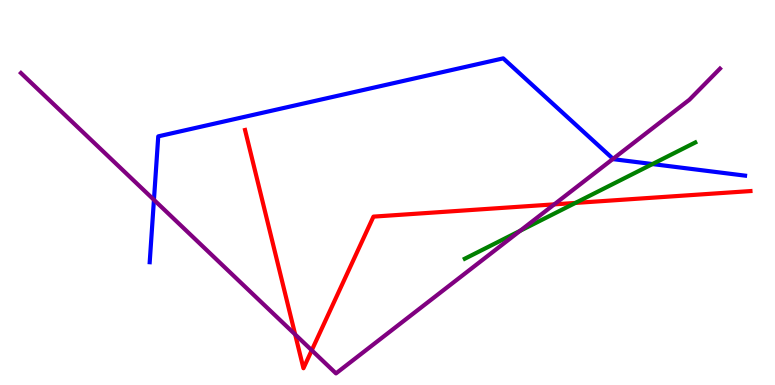[{'lines': ['blue', 'red'], 'intersections': []}, {'lines': ['green', 'red'], 'intersections': [{'x': 7.42, 'y': 4.73}]}, {'lines': ['purple', 'red'], 'intersections': [{'x': 3.81, 'y': 1.31}, {'x': 4.02, 'y': 0.902}, {'x': 7.15, 'y': 4.69}]}, {'lines': ['blue', 'green'], 'intersections': [{'x': 8.42, 'y': 5.74}]}, {'lines': ['blue', 'purple'], 'intersections': [{'x': 1.99, 'y': 4.81}, {'x': 7.91, 'y': 5.87}]}, {'lines': ['green', 'purple'], 'intersections': [{'x': 6.71, 'y': 4.0}]}]